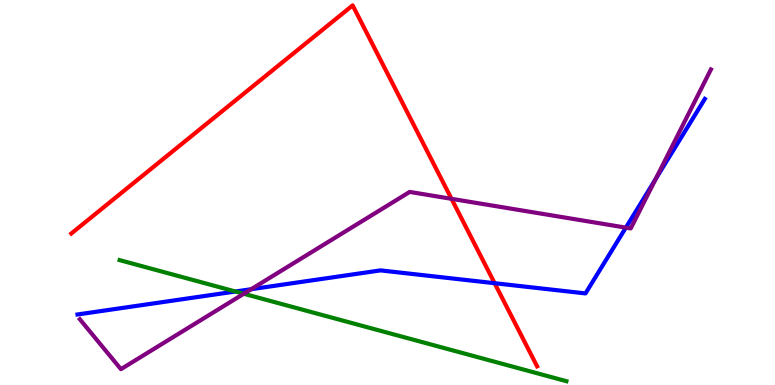[{'lines': ['blue', 'red'], 'intersections': [{'x': 6.38, 'y': 2.64}]}, {'lines': ['green', 'red'], 'intersections': []}, {'lines': ['purple', 'red'], 'intersections': [{'x': 5.83, 'y': 4.84}]}, {'lines': ['blue', 'green'], 'intersections': [{'x': 3.04, 'y': 2.43}]}, {'lines': ['blue', 'purple'], 'intersections': [{'x': 3.24, 'y': 2.49}, {'x': 8.08, 'y': 4.09}, {'x': 8.46, 'y': 5.34}]}, {'lines': ['green', 'purple'], 'intersections': [{'x': 3.15, 'y': 2.37}]}]